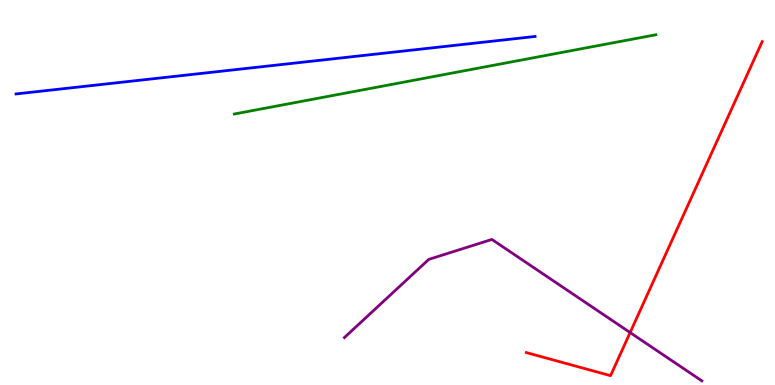[{'lines': ['blue', 'red'], 'intersections': []}, {'lines': ['green', 'red'], 'intersections': []}, {'lines': ['purple', 'red'], 'intersections': [{'x': 8.13, 'y': 1.36}]}, {'lines': ['blue', 'green'], 'intersections': []}, {'lines': ['blue', 'purple'], 'intersections': []}, {'lines': ['green', 'purple'], 'intersections': []}]